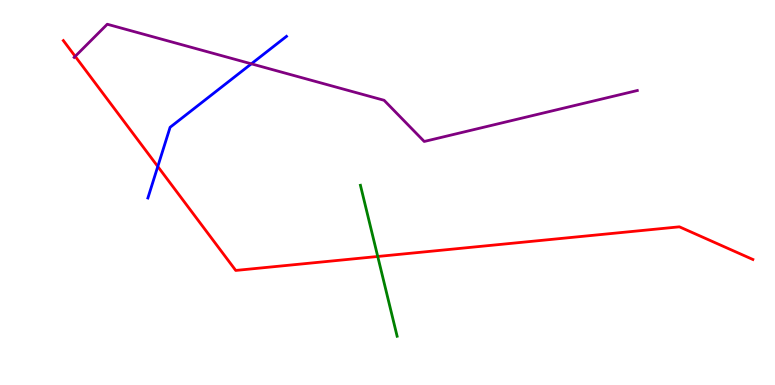[{'lines': ['blue', 'red'], 'intersections': [{'x': 2.04, 'y': 5.68}]}, {'lines': ['green', 'red'], 'intersections': [{'x': 4.87, 'y': 3.34}]}, {'lines': ['purple', 'red'], 'intersections': [{'x': 0.97, 'y': 8.54}]}, {'lines': ['blue', 'green'], 'intersections': []}, {'lines': ['blue', 'purple'], 'intersections': [{'x': 3.24, 'y': 8.34}]}, {'lines': ['green', 'purple'], 'intersections': []}]